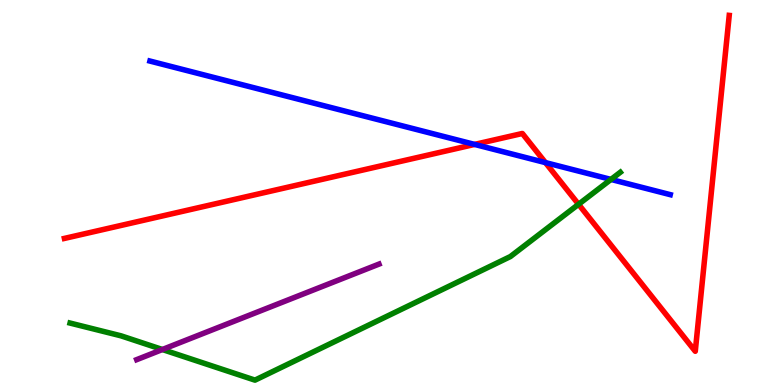[{'lines': ['blue', 'red'], 'intersections': [{'x': 6.12, 'y': 6.25}, {'x': 7.04, 'y': 5.78}]}, {'lines': ['green', 'red'], 'intersections': [{'x': 7.47, 'y': 4.69}]}, {'lines': ['purple', 'red'], 'intersections': []}, {'lines': ['blue', 'green'], 'intersections': [{'x': 7.88, 'y': 5.34}]}, {'lines': ['blue', 'purple'], 'intersections': []}, {'lines': ['green', 'purple'], 'intersections': [{'x': 2.1, 'y': 0.922}]}]